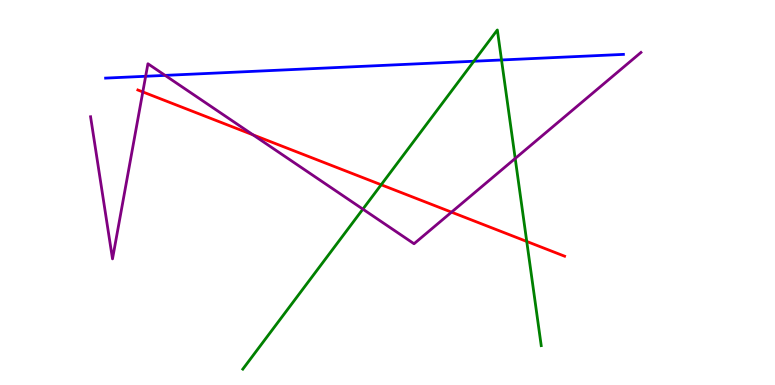[{'lines': ['blue', 'red'], 'intersections': []}, {'lines': ['green', 'red'], 'intersections': [{'x': 4.92, 'y': 5.2}, {'x': 6.8, 'y': 3.73}]}, {'lines': ['purple', 'red'], 'intersections': [{'x': 1.84, 'y': 7.61}, {'x': 3.27, 'y': 6.5}, {'x': 5.83, 'y': 4.49}]}, {'lines': ['blue', 'green'], 'intersections': [{'x': 6.11, 'y': 8.41}, {'x': 6.47, 'y': 8.44}]}, {'lines': ['blue', 'purple'], 'intersections': [{'x': 1.88, 'y': 8.02}, {'x': 2.13, 'y': 8.04}]}, {'lines': ['green', 'purple'], 'intersections': [{'x': 4.68, 'y': 4.57}, {'x': 6.65, 'y': 5.88}]}]